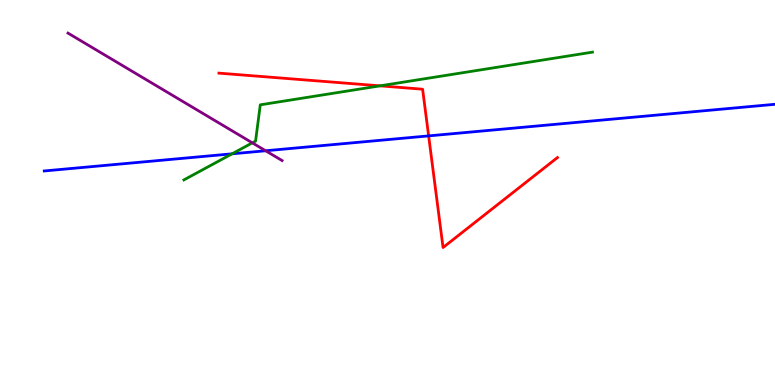[{'lines': ['blue', 'red'], 'intersections': [{'x': 5.53, 'y': 6.47}]}, {'lines': ['green', 'red'], 'intersections': [{'x': 4.9, 'y': 7.77}]}, {'lines': ['purple', 'red'], 'intersections': []}, {'lines': ['blue', 'green'], 'intersections': [{'x': 2.99, 'y': 6.0}]}, {'lines': ['blue', 'purple'], 'intersections': [{'x': 3.43, 'y': 6.08}]}, {'lines': ['green', 'purple'], 'intersections': [{'x': 3.26, 'y': 6.29}]}]